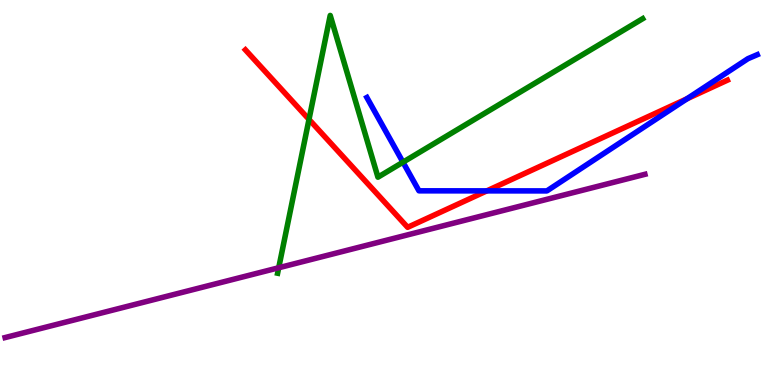[{'lines': ['blue', 'red'], 'intersections': [{'x': 6.28, 'y': 5.04}, {'x': 8.86, 'y': 7.43}]}, {'lines': ['green', 'red'], 'intersections': [{'x': 3.99, 'y': 6.9}]}, {'lines': ['purple', 'red'], 'intersections': []}, {'lines': ['blue', 'green'], 'intersections': [{'x': 5.2, 'y': 5.79}]}, {'lines': ['blue', 'purple'], 'intersections': []}, {'lines': ['green', 'purple'], 'intersections': [{'x': 3.6, 'y': 3.05}]}]